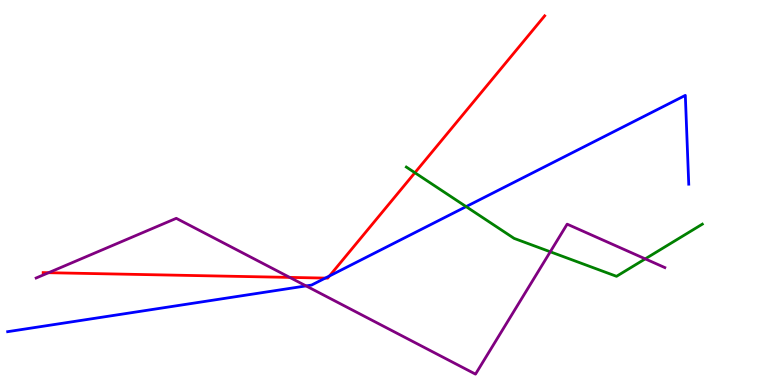[{'lines': ['blue', 'red'], 'intersections': [{'x': 4.2, 'y': 2.78}, {'x': 4.25, 'y': 2.83}]}, {'lines': ['green', 'red'], 'intersections': [{'x': 5.35, 'y': 5.51}]}, {'lines': ['purple', 'red'], 'intersections': [{'x': 0.627, 'y': 2.92}, {'x': 3.74, 'y': 2.79}]}, {'lines': ['blue', 'green'], 'intersections': [{'x': 6.01, 'y': 4.63}]}, {'lines': ['blue', 'purple'], 'intersections': [{'x': 3.95, 'y': 2.57}]}, {'lines': ['green', 'purple'], 'intersections': [{'x': 7.1, 'y': 3.46}, {'x': 8.33, 'y': 3.28}]}]